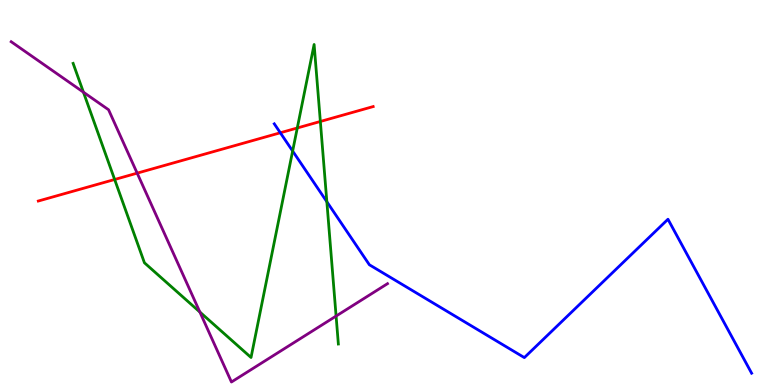[{'lines': ['blue', 'red'], 'intersections': [{'x': 3.62, 'y': 6.55}]}, {'lines': ['green', 'red'], 'intersections': [{'x': 1.48, 'y': 5.34}, {'x': 3.84, 'y': 6.68}, {'x': 4.13, 'y': 6.84}]}, {'lines': ['purple', 'red'], 'intersections': [{'x': 1.77, 'y': 5.5}]}, {'lines': ['blue', 'green'], 'intersections': [{'x': 3.78, 'y': 6.08}, {'x': 4.22, 'y': 4.76}]}, {'lines': ['blue', 'purple'], 'intersections': []}, {'lines': ['green', 'purple'], 'intersections': [{'x': 1.08, 'y': 7.61}, {'x': 2.58, 'y': 1.9}, {'x': 4.34, 'y': 1.79}]}]